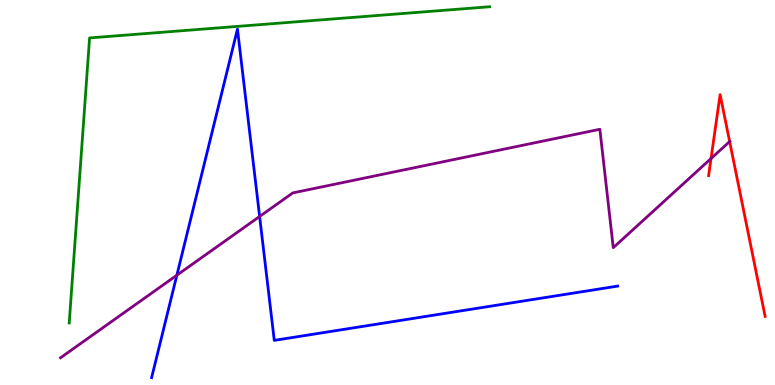[{'lines': ['blue', 'red'], 'intersections': []}, {'lines': ['green', 'red'], 'intersections': []}, {'lines': ['purple', 'red'], 'intersections': [{'x': 9.17, 'y': 5.88}, {'x': 9.41, 'y': 6.32}]}, {'lines': ['blue', 'green'], 'intersections': []}, {'lines': ['blue', 'purple'], 'intersections': [{'x': 2.28, 'y': 2.85}, {'x': 3.35, 'y': 4.38}]}, {'lines': ['green', 'purple'], 'intersections': []}]